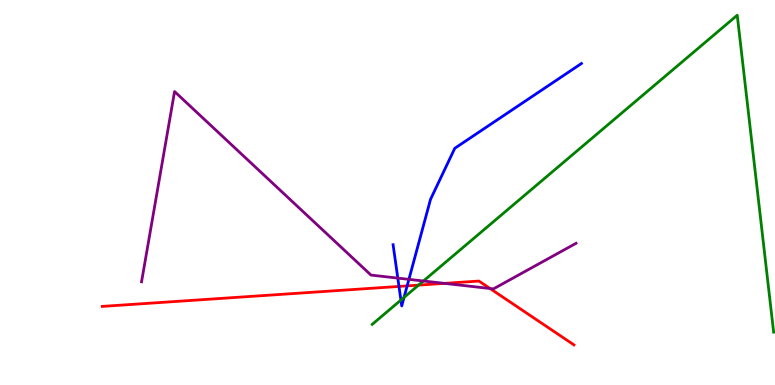[{'lines': ['blue', 'red'], 'intersections': [{'x': 5.15, 'y': 2.56}, {'x': 5.25, 'y': 2.57}]}, {'lines': ['green', 'red'], 'intersections': [{'x': 5.4, 'y': 2.59}]}, {'lines': ['purple', 'red'], 'intersections': [{'x': 5.74, 'y': 2.64}, {'x': 6.32, 'y': 2.51}]}, {'lines': ['blue', 'green'], 'intersections': [{'x': 5.17, 'y': 2.21}, {'x': 5.21, 'y': 2.27}]}, {'lines': ['blue', 'purple'], 'intersections': [{'x': 5.13, 'y': 2.78}, {'x': 5.28, 'y': 2.74}]}, {'lines': ['green', 'purple'], 'intersections': [{'x': 5.46, 'y': 2.7}]}]